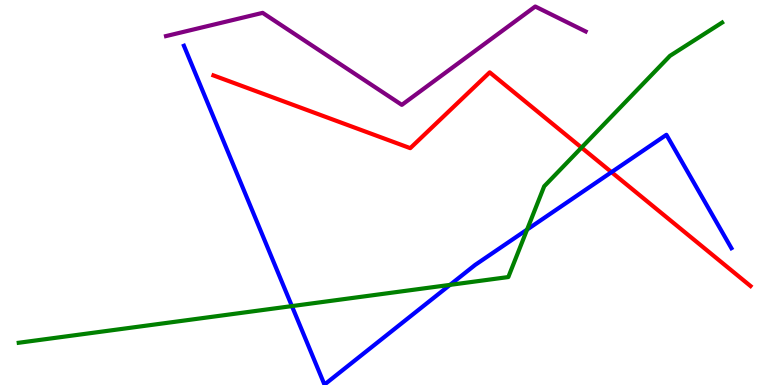[{'lines': ['blue', 'red'], 'intersections': [{'x': 7.89, 'y': 5.53}]}, {'lines': ['green', 'red'], 'intersections': [{'x': 7.5, 'y': 6.17}]}, {'lines': ['purple', 'red'], 'intersections': []}, {'lines': ['blue', 'green'], 'intersections': [{'x': 3.77, 'y': 2.05}, {'x': 5.81, 'y': 2.6}, {'x': 6.8, 'y': 4.04}]}, {'lines': ['blue', 'purple'], 'intersections': []}, {'lines': ['green', 'purple'], 'intersections': []}]